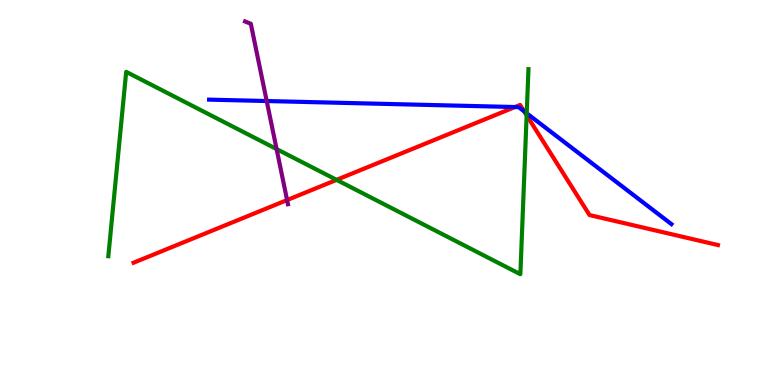[{'lines': ['blue', 'red'], 'intersections': [{'x': 6.65, 'y': 7.22}, {'x': 6.76, 'y': 7.11}]}, {'lines': ['green', 'red'], 'intersections': [{'x': 4.34, 'y': 5.33}, {'x': 6.8, 'y': 7.01}]}, {'lines': ['purple', 'red'], 'intersections': [{'x': 3.7, 'y': 4.8}]}, {'lines': ['blue', 'green'], 'intersections': [{'x': 6.8, 'y': 7.06}]}, {'lines': ['blue', 'purple'], 'intersections': [{'x': 3.44, 'y': 7.38}]}, {'lines': ['green', 'purple'], 'intersections': [{'x': 3.57, 'y': 6.13}]}]